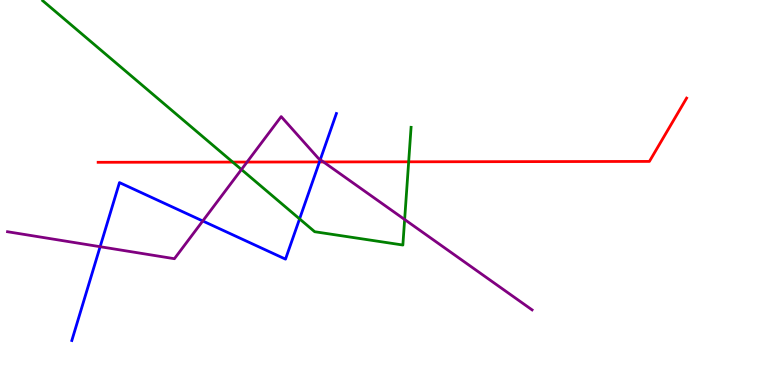[{'lines': ['blue', 'red'], 'intersections': [{'x': 4.12, 'y': 5.79}]}, {'lines': ['green', 'red'], 'intersections': [{'x': 3.0, 'y': 5.79}, {'x': 5.27, 'y': 5.8}]}, {'lines': ['purple', 'red'], 'intersections': [{'x': 3.19, 'y': 5.79}, {'x': 4.17, 'y': 5.79}]}, {'lines': ['blue', 'green'], 'intersections': [{'x': 3.87, 'y': 4.31}]}, {'lines': ['blue', 'purple'], 'intersections': [{'x': 1.29, 'y': 3.59}, {'x': 2.62, 'y': 4.26}, {'x': 4.13, 'y': 5.85}]}, {'lines': ['green', 'purple'], 'intersections': [{'x': 3.12, 'y': 5.6}, {'x': 5.22, 'y': 4.3}]}]